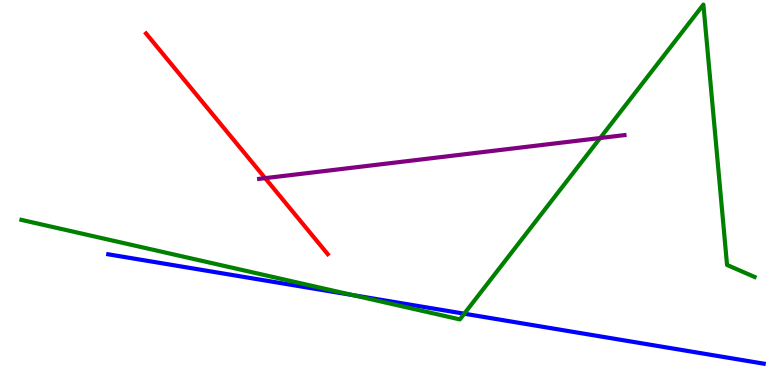[{'lines': ['blue', 'red'], 'intersections': []}, {'lines': ['green', 'red'], 'intersections': []}, {'lines': ['purple', 'red'], 'intersections': [{'x': 3.42, 'y': 5.37}]}, {'lines': ['blue', 'green'], 'intersections': [{'x': 4.55, 'y': 2.34}, {'x': 5.99, 'y': 1.85}]}, {'lines': ['blue', 'purple'], 'intersections': []}, {'lines': ['green', 'purple'], 'intersections': [{'x': 7.74, 'y': 6.42}]}]